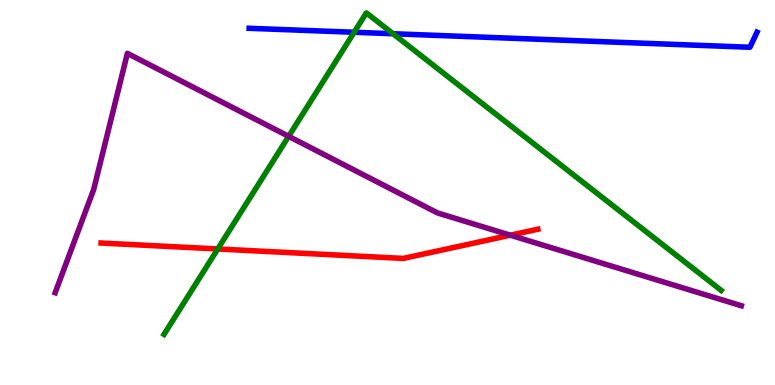[{'lines': ['blue', 'red'], 'intersections': []}, {'lines': ['green', 'red'], 'intersections': [{'x': 2.81, 'y': 3.53}]}, {'lines': ['purple', 'red'], 'intersections': [{'x': 6.58, 'y': 3.89}]}, {'lines': ['blue', 'green'], 'intersections': [{'x': 4.57, 'y': 9.16}, {'x': 5.07, 'y': 9.12}]}, {'lines': ['blue', 'purple'], 'intersections': []}, {'lines': ['green', 'purple'], 'intersections': [{'x': 3.72, 'y': 6.46}]}]